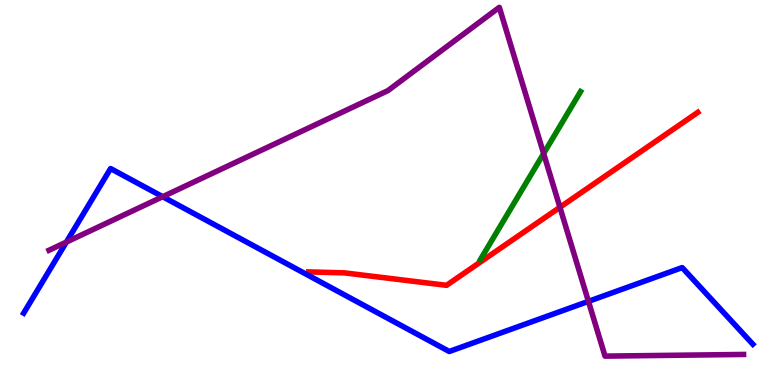[{'lines': ['blue', 'red'], 'intersections': []}, {'lines': ['green', 'red'], 'intersections': []}, {'lines': ['purple', 'red'], 'intersections': [{'x': 7.22, 'y': 4.62}]}, {'lines': ['blue', 'green'], 'intersections': []}, {'lines': ['blue', 'purple'], 'intersections': [{'x': 0.857, 'y': 3.71}, {'x': 2.1, 'y': 4.89}, {'x': 7.59, 'y': 2.17}]}, {'lines': ['green', 'purple'], 'intersections': [{'x': 7.01, 'y': 6.01}]}]